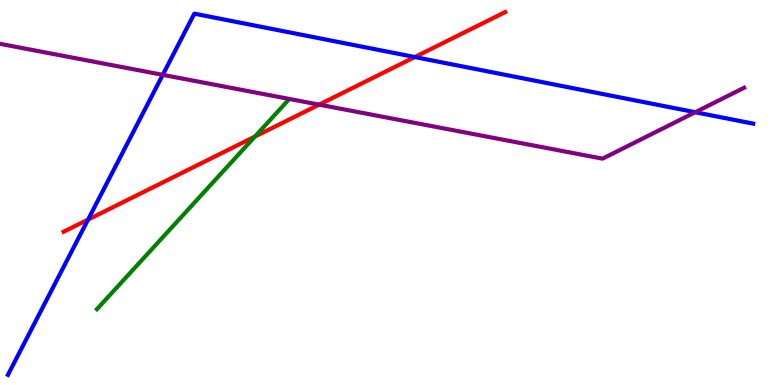[{'lines': ['blue', 'red'], 'intersections': [{'x': 1.14, 'y': 4.3}, {'x': 5.35, 'y': 8.52}]}, {'lines': ['green', 'red'], 'intersections': [{'x': 3.29, 'y': 6.45}]}, {'lines': ['purple', 'red'], 'intersections': [{'x': 4.12, 'y': 7.28}]}, {'lines': ['blue', 'green'], 'intersections': []}, {'lines': ['blue', 'purple'], 'intersections': [{'x': 2.1, 'y': 8.06}, {'x': 8.97, 'y': 7.08}]}, {'lines': ['green', 'purple'], 'intersections': []}]